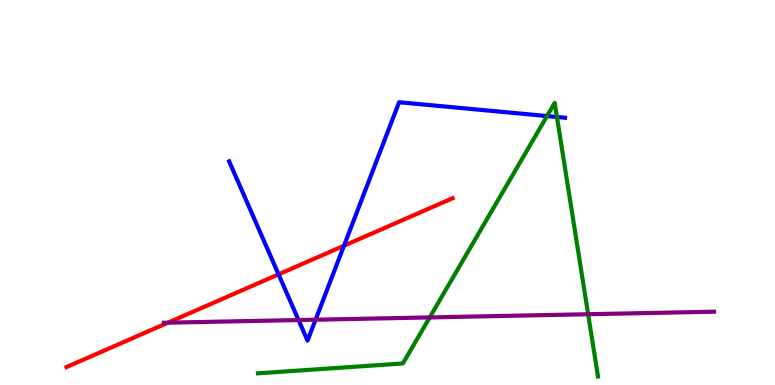[{'lines': ['blue', 'red'], 'intersections': [{'x': 3.59, 'y': 2.87}, {'x': 4.44, 'y': 3.62}]}, {'lines': ['green', 'red'], 'intersections': []}, {'lines': ['purple', 'red'], 'intersections': [{'x': 2.17, 'y': 1.62}]}, {'lines': ['blue', 'green'], 'intersections': [{'x': 7.06, 'y': 6.99}, {'x': 7.19, 'y': 6.96}]}, {'lines': ['blue', 'purple'], 'intersections': [{'x': 3.85, 'y': 1.69}, {'x': 4.07, 'y': 1.7}]}, {'lines': ['green', 'purple'], 'intersections': [{'x': 5.54, 'y': 1.76}, {'x': 7.59, 'y': 1.84}]}]